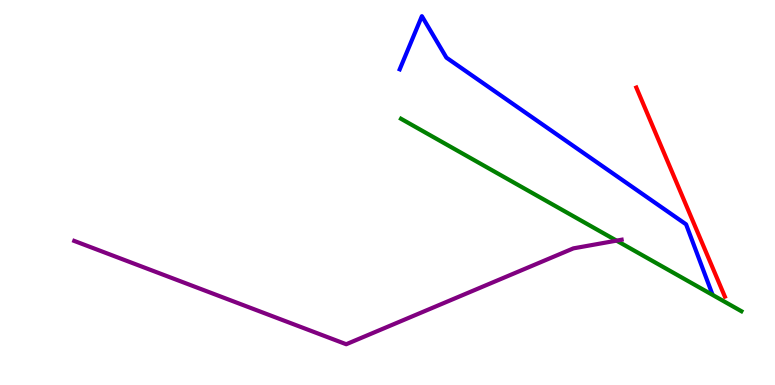[{'lines': ['blue', 'red'], 'intersections': []}, {'lines': ['green', 'red'], 'intersections': []}, {'lines': ['purple', 'red'], 'intersections': []}, {'lines': ['blue', 'green'], 'intersections': []}, {'lines': ['blue', 'purple'], 'intersections': []}, {'lines': ['green', 'purple'], 'intersections': [{'x': 7.96, 'y': 3.75}]}]